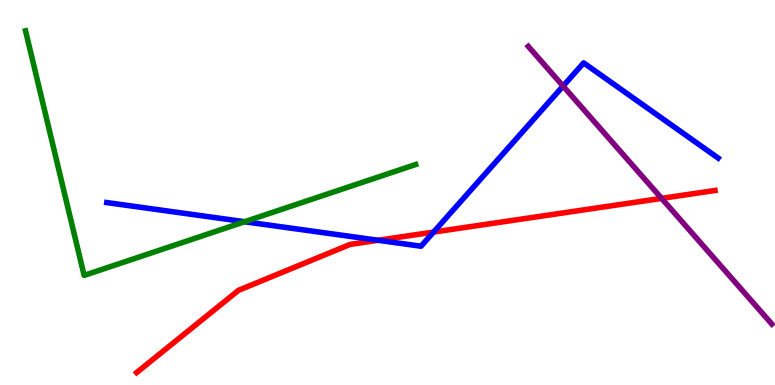[{'lines': ['blue', 'red'], 'intersections': [{'x': 4.88, 'y': 3.76}, {'x': 5.59, 'y': 3.97}]}, {'lines': ['green', 'red'], 'intersections': []}, {'lines': ['purple', 'red'], 'intersections': [{'x': 8.54, 'y': 4.85}]}, {'lines': ['blue', 'green'], 'intersections': [{'x': 3.16, 'y': 4.24}]}, {'lines': ['blue', 'purple'], 'intersections': [{'x': 7.27, 'y': 7.76}]}, {'lines': ['green', 'purple'], 'intersections': []}]